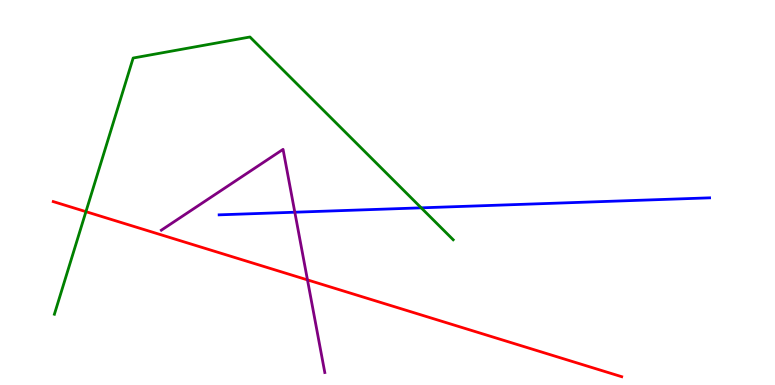[{'lines': ['blue', 'red'], 'intersections': []}, {'lines': ['green', 'red'], 'intersections': [{'x': 1.11, 'y': 4.5}]}, {'lines': ['purple', 'red'], 'intersections': [{'x': 3.97, 'y': 2.73}]}, {'lines': ['blue', 'green'], 'intersections': [{'x': 5.43, 'y': 4.6}]}, {'lines': ['blue', 'purple'], 'intersections': [{'x': 3.8, 'y': 4.49}]}, {'lines': ['green', 'purple'], 'intersections': []}]